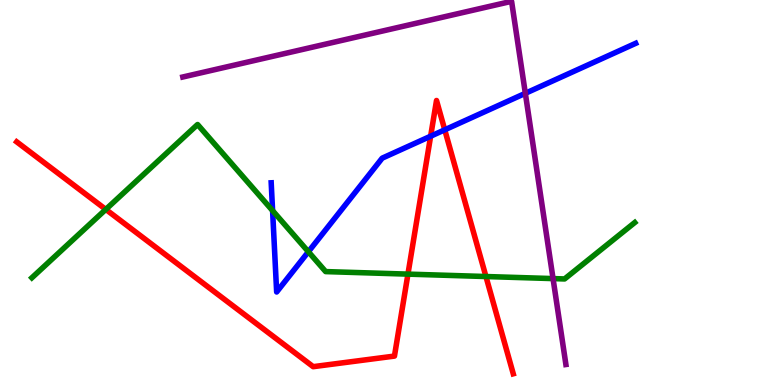[{'lines': ['blue', 'red'], 'intersections': [{'x': 5.56, 'y': 6.46}, {'x': 5.74, 'y': 6.63}]}, {'lines': ['green', 'red'], 'intersections': [{'x': 1.37, 'y': 4.56}, {'x': 5.26, 'y': 2.88}, {'x': 6.27, 'y': 2.82}]}, {'lines': ['purple', 'red'], 'intersections': []}, {'lines': ['blue', 'green'], 'intersections': [{'x': 3.52, 'y': 4.53}, {'x': 3.98, 'y': 3.46}]}, {'lines': ['blue', 'purple'], 'intersections': [{'x': 6.78, 'y': 7.58}]}, {'lines': ['green', 'purple'], 'intersections': [{'x': 7.14, 'y': 2.76}]}]